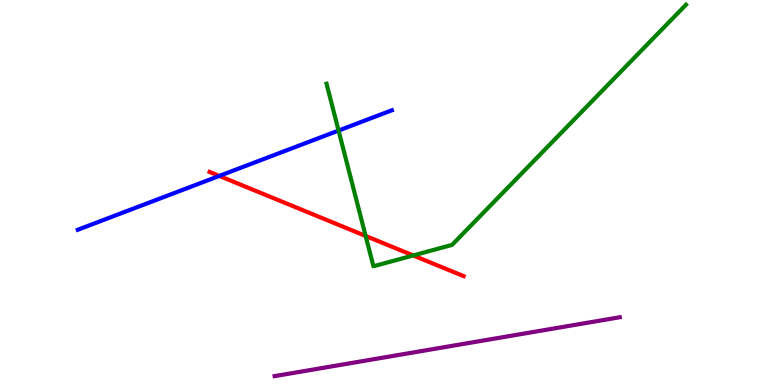[{'lines': ['blue', 'red'], 'intersections': [{'x': 2.83, 'y': 5.43}]}, {'lines': ['green', 'red'], 'intersections': [{'x': 4.72, 'y': 3.87}, {'x': 5.33, 'y': 3.36}]}, {'lines': ['purple', 'red'], 'intersections': []}, {'lines': ['blue', 'green'], 'intersections': [{'x': 4.37, 'y': 6.61}]}, {'lines': ['blue', 'purple'], 'intersections': []}, {'lines': ['green', 'purple'], 'intersections': []}]